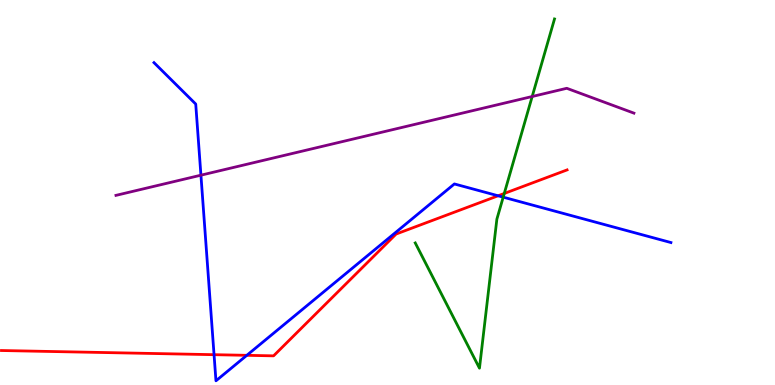[{'lines': ['blue', 'red'], 'intersections': [{'x': 2.76, 'y': 0.787}, {'x': 3.18, 'y': 0.771}, {'x': 6.43, 'y': 4.91}]}, {'lines': ['green', 'red'], 'intersections': [{'x': 6.51, 'y': 4.97}]}, {'lines': ['purple', 'red'], 'intersections': []}, {'lines': ['blue', 'green'], 'intersections': [{'x': 6.49, 'y': 4.88}]}, {'lines': ['blue', 'purple'], 'intersections': [{'x': 2.59, 'y': 5.45}]}, {'lines': ['green', 'purple'], 'intersections': [{'x': 6.87, 'y': 7.49}]}]